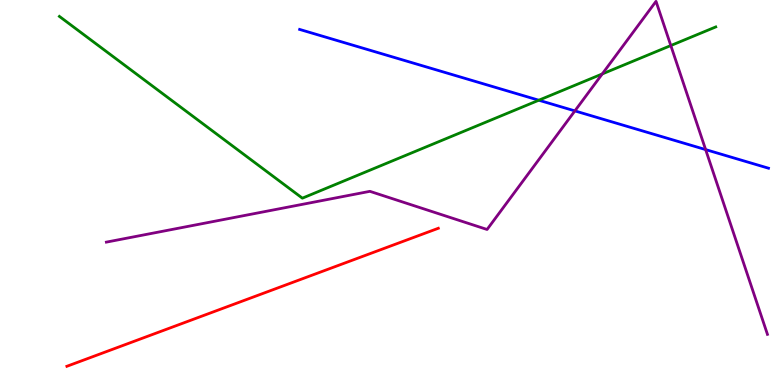[{'lines': ['blue', 'red'], 'intersections': []}, {'lines': ['green', 'red'], 'intersections': []}, {'lines': ['purple', 'red'], 'intersections': []}, {'lines': ['blue', 'green'], 'intersections': [{'x': 6.95, 'y': 7.4}]}, {'lines': ['blue', 'purple'], 'intersections': [{'x': 7.42, 'y': 7.12}, {'x': 9.1, 'y': 6.11}]}, {'lines': ['green', 'purple'], 'intersections': [{'x': 7.77, 'y': 8.08}, {'x': 8.66, 'y': 8.82}]}]